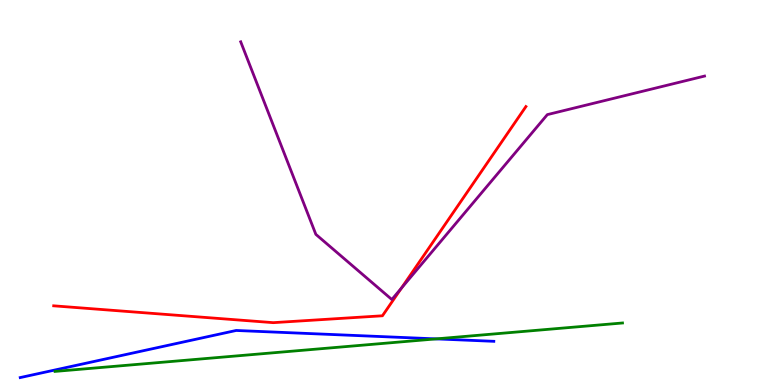[{'lines': ['blue', 'red'], 'intersections': []}, {'lines': ['green', 'red'], 'intersections': []}, {'lines': ['purple', 'red'], 'intersections': [{'x': 5.18, 'y': 2.52}]}, {'lines': ['blue', 'green'], 'intersections': [{'x': 5.63, 'y': 1.2}]}, {'lines': ['blue', 'purple'], 'intersections': []}, {'lines': ['green', 'purple'], 'intersections': []}]